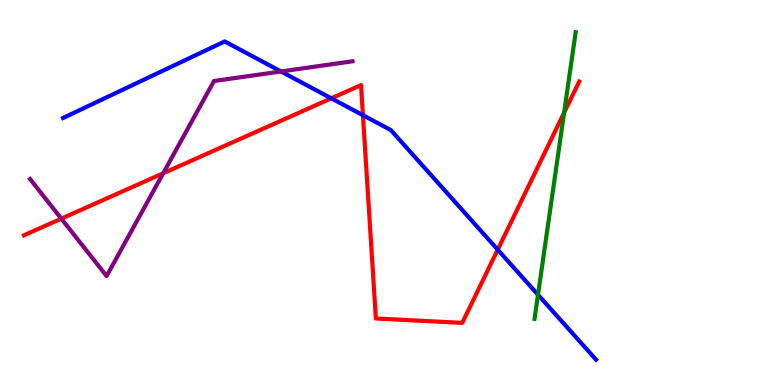[{'lines': ['blue', 'red'], 'intersections': [{'x': 4.27, 'y': 7.45}, {'x': 4.68, 'y': 7.01}, {'x': 6.42, 'y': 3.51}]}, {'lines': ['green', 'red'], 'intersections': [{'x': 7.28, 'y': 7.07}]}, {'lines': ['purple', 'red'], 'intersections': [{'x': 0.791, 'y': 4.32}, {'x': 2.11, 'y': 5.5}]}, {'lines': ['blue', 'green'], 'intersections': [{'x': 6.94, 'y': 2.34}]}, {'lines': ['blue', 'purple'], 'intersections': [{'x': 3.63, 'y': 8.14}]}, {'lines': ['green', 'purple'], 'intersections': []}]